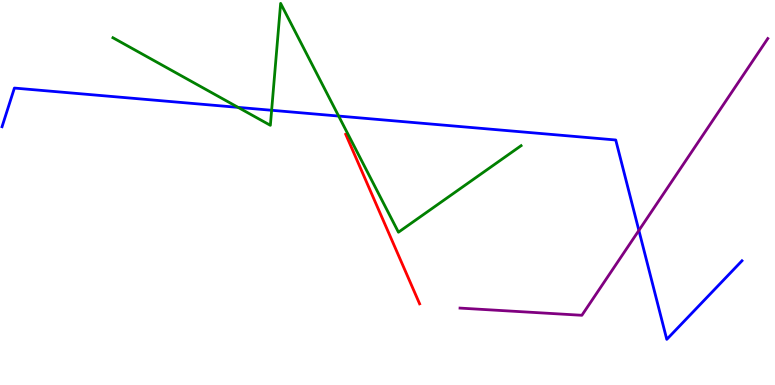[{'lines': ['blue', 'red'], 'intersections': []}, {'lines': ['green', 'red'], 'intersections': []}, {'lines': ['purple', 'red'], 'intersections': []}, {'lines': ['blue', 'green'], 'intersections': [{'x': 3.07, 'y': 7.21}, {'x': 3.5, 'y': 7.14}, {'x': 4.37, 'y': 6.99}]}, {'lines': ['blue', 'purple'], 'intersections': [{'x': 8.24, 'y': 4.01}]}, {'lines': ['green', 'purple'], 'intersections': []}]